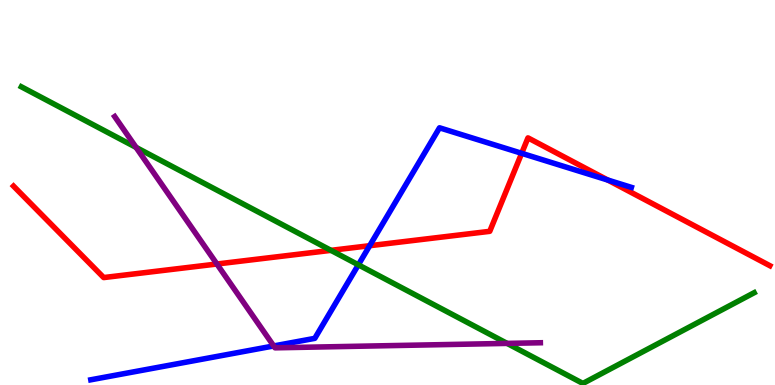[{'lines': ['blue', 'red'], 'intersections': [{'x': 4.77, 'y': 3.62}, {'x': 6.73, 'y': 6.02}, {'x': 7.84, 'y': 5.32}]}, {'lines': ['green', 'red'], 'intersections': [{'x': 4.27, 'y': 3.5}]}, {'lines': ['purple', 'red'], 'intersections': [{'x': 2.8, 'y': 3.14}]}, {'lines': ['blue', 'green'], 'intersections': [{'x': 4.62, 'y': 3.12}]}, {'lines': ['blue', 'purple'], 'intersections': [{'x': 3.53, 'y': 1.01}]}, {'lines': ['green', 'purple'], 'intersections': [{'x': 1.76, 'y': 6.17}, {'x': 6.54, 'y': 1.08}]}]